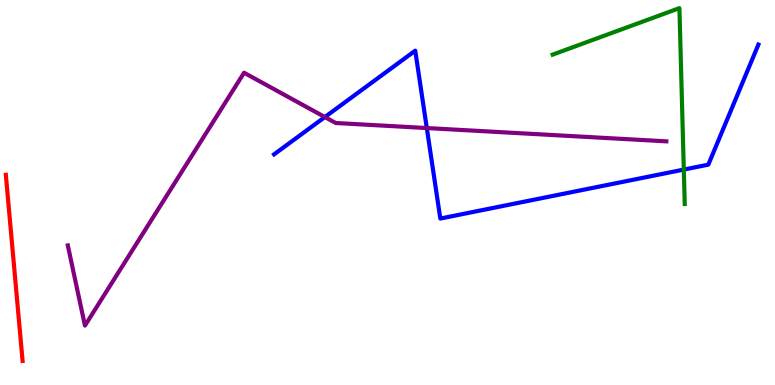[{'lines': ['blue', 'red'], 'intersections': []}, {'lines': ['green', 'red'], 'intersections': []}, {'lines': ['purple', 'red'], 'intersections': []}, {'lines': ['blue', 'green'], 'intersections': [{'x': 8.82, 'y': 5.6}]}, {'lines': ['blue', 'purple'], 'intersections': [{'x': 4.19, 'y': 6.96}, {'x': 5.51, 'y': 6.67}]}, {'lines': ['green', 'purple'], 'intersections': []}]